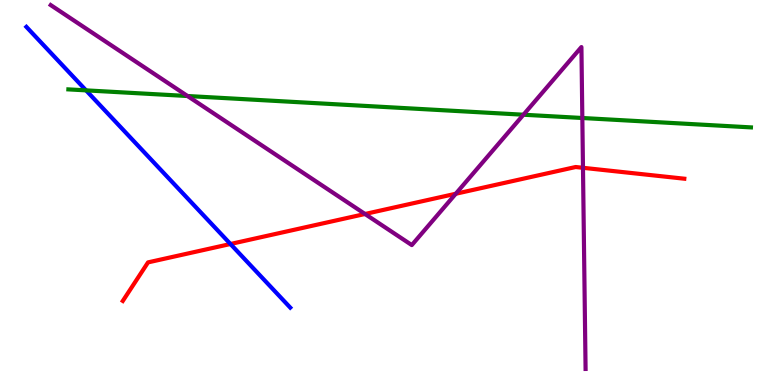[{'lines': ['blue', 'red'], 'intersections': [{'x': 2.97, 'y': 3.66}]}, {'lines': ['green', 'red'], 'intersections': []}, {'lines': ['purple', 'red'], 'intersections': [{'x': 4.71, 'y': 4.44}, {'x': 5.88, 'y': 4.97}, {'x': 7.52, 'y': 5.64}]}, {'lines': ['blue', 'green'], 'intersections': [{'x': 1.11, 'y': 7.65}]}, {'lines': ['blue', 'purple'], 'intersections': []}, {'lines': ['green', 'purple'], 'intersections': [{'x': 2.42, 'y': 7.51}, {'x': 6.75, 'y': 7.02}, {'x': 7.51, 'y': 6.94}]}]